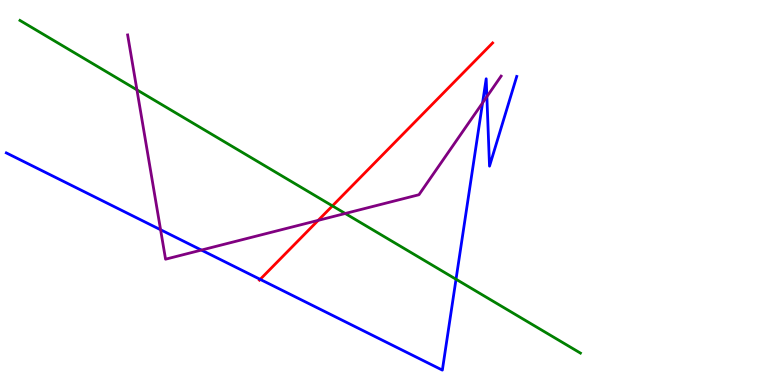[{'lines': ['blue', 'red'], 'intersections': [{'x': 3.36, 'y': 2.74}]}, {'lines': ['green', 'red'], 'intersections': [{'x': 4.29, 'y': 4.65}]}, {'lines': ['purple', 'red'], 'intersections': [{'x': 4.11, 'y': 4.28}]}, {'lines': ['blue', 'green'], 'intersections': [{'x': 5.88, 'y': 2.75}]}, {'lines': ['blue', 'purple'], 'intersections': [{'x': 2.07, 'y': 4.03}, {'x': 2.6, 'y': 3.5}, {'x': 6.23, 'y': 7.33}, {'x': 6.28, 'y': 7.49}]}, {'lines': ['green', 'purple'], 'intersections': [{'x': 1.77, 'y': 7.67}, {'x': 4.45, 'y': 4.45}]}]